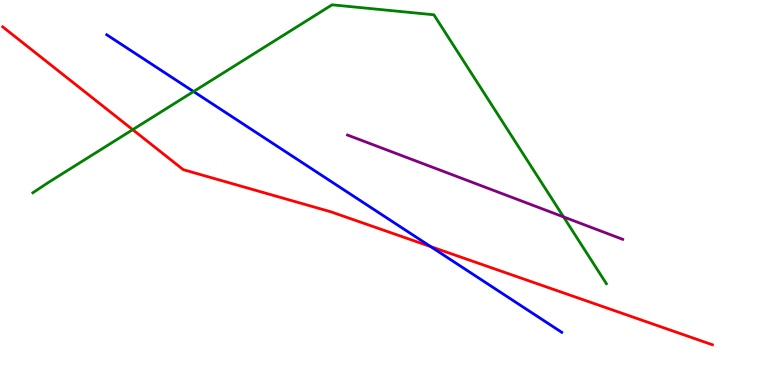[{'lines': ['blue', 'red'], 'intersections': [{'x': 5.56, 'y': 3.6}]}, {'lines': ['green', 'red'], 'intersections': [{'x': 1.71, 'y': 6.63}]}, {'lines': ['purple', 'red'], 'intersections': []}, {'lines': ['blue', 'green'], 'intersections': [{'x': 2.5, 'y': 7.62}]}, {'lines': ['blue', 'purple'], 'intersections': []}, {'lines': ['green', 'purple'], 'intersections': [{'x': 7.27, 'y': 4.37}]}]